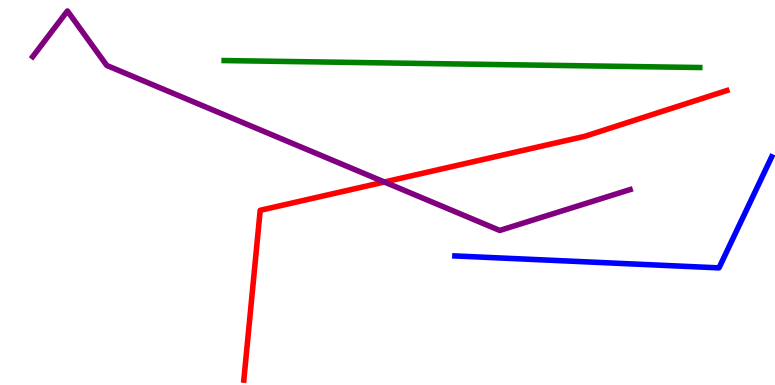[{'lines': ['blue', 'red'], 'intersections': []}, {'lines': ['green', 'red'], 'intersections': []}, {'lines': ['purple', 'red'], 'intersections': [{'x': 4.96, 'y': 5.27}]}, {'lines': ['blue', 'green'], 'intersections': []}, {'lines': ['blue', 'purple'], 'intersections': []}, {'lines': ['green', 'purple'], 'intersections': []}]